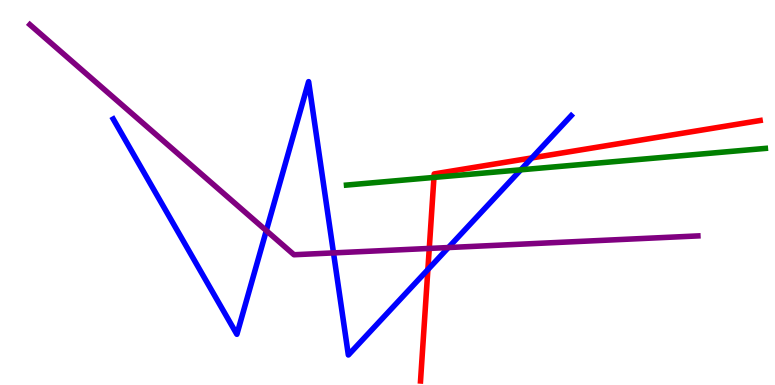[{'lines': ['blue', 'red'], 'intersections': [{'x': 5.52, 'y': 3.0}, {'x': 6.86, 'y': 5.9}]}, {'lines': ['green', 'red'], 'intersections': [{'x': 5.6, 'y': 5.39}]}, {'lines': ['purple', 'red'], 'intersections': [{'x': 5.54, 'y': 3.55}]}, {'lines': ['blue', 'green'], 'intersections': [{'x': 6.72, 'y': 5.59}]}, {'lines': ['blue', 'purple'], 'intersections': [{'x': 3.44, 'y': 4.01}, {'x': 4.3, 'y': 3.43}, {'x': 5.79, 'y': 3.57}]}, {'lines': ['green', 'purple'], 'intersections': []}]